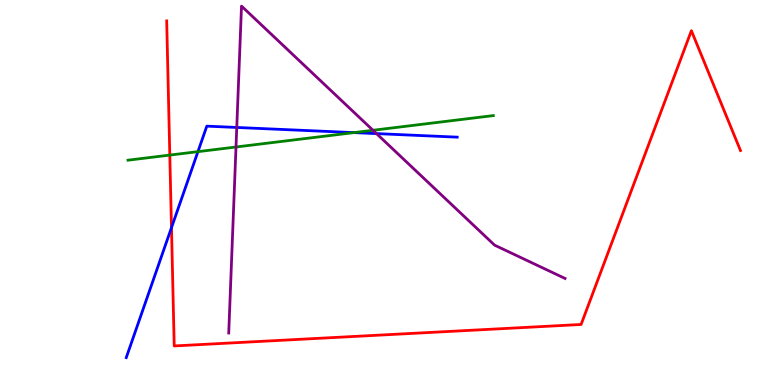[{'lines': ['blue', 'red'], 'intersections': [{'x': 2.21, 'y': 4.09}]}, {'lines': ['green', 'red'], 'intersections': [{'x': 2.19, 'y': 5.97}]}, {'lines': ['purple', 'red'], 'intersections': []}, {'lines': ['blue', 'green'], 'intersections': [{'x': 2.55, 'y': 6.06}, {'x': 4.57, 'y': 6.56}]}, {'lines': ['blue', 'purple'], 'intersections': [{'x': 3.06, 'y': 6.69}, {'x': 4.86, 'y': 6.53}]}, {'lines': ['green', 'purple'], 'intersections': [{'x': 3.05, 'y': 6.18}, {'x': 4.81, 'y': 6.62}]}]